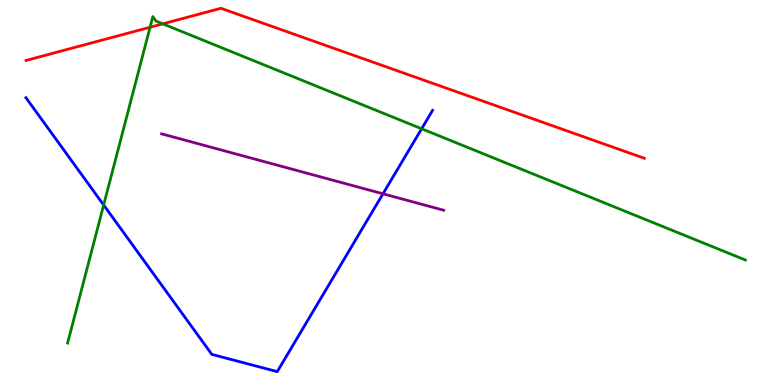[{'lines': ['blue', 'red'], 'intersections': []}, {'lines': ['green', 'red'], 'intersections': [{'x': 1.94, 'y': 9.29}, {'x': 2.1, 'y': 9.38}]}, {'lines': ['purple', 'red'], 'intersections': []}, {'lines': ['blue', 'green'], 'intersections': [{'x': 1.34, 'y': 4.67}, {'x': 5.44, 'y': 6.66}]}, {'lines': ['blue', 'purple'], 'intersections': [{'x': 4.94, 'y': 4.97}]}, {'lines': ['green', 'purple'], 'intersections': []}]